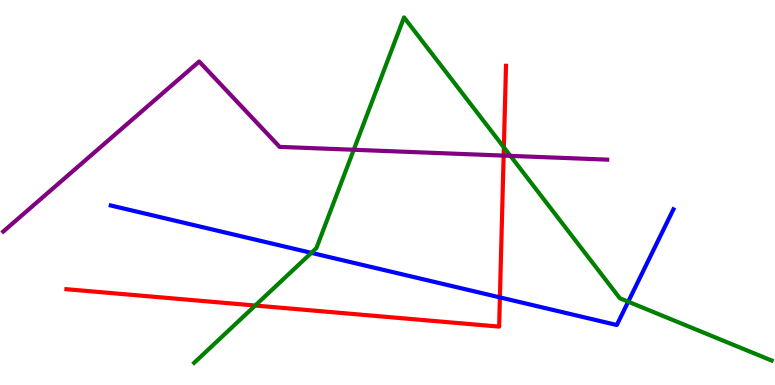[{'lines': ['blue', 'red'], 'intersections': [{'x': 6.45, 'y': 2.28}]}, {'lines': ['green', 'red'], 'intersections': [{'x': 3.29, 'y': 2.06}, {'x': 6.5, 'y': 6.17}]}, {'lines': ['purple', 'red'], 'intersections': [{'x': 6.5, 'y': 5.96}]}, {'lines': ['blue', 'green'], 'intersections': [{'x': 4.02, 'y': 3.43}, {'x': 8.11, 'y': 2.16}]}, {'lines': ['blue', 'purple'], 'intersections': []}, {'lines': ['green', 'purple'], 'intersections': [{'x': 4.56, 'y': 6.11}, {'x': 6.59, 'y': 5.95}]}]